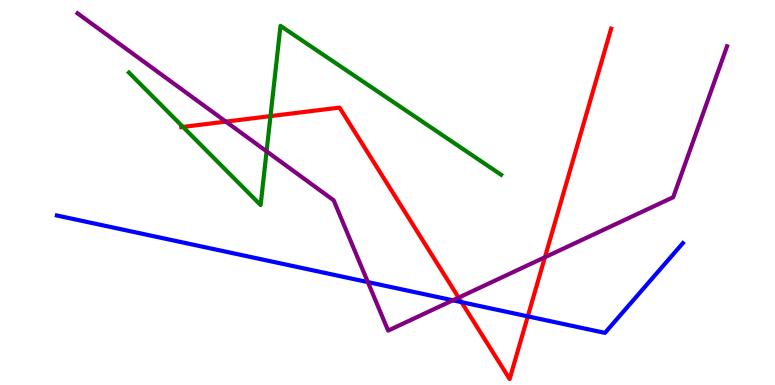[{'lines': ['blue', 'red'], 'intersections': [{'x': 5.95, 'y': 2.15}, {'x': 6.81, 'y': 1.78}]}, {'lines': ['green', 'red'], 'intersections': [{'x': 2.36, 'y': 6.7}, {'x': 3.49, 'y': 6.98}]}, {'lines': ['purple', 'red'], 'intersections': [{'x': 2.91, 'y': 6.84}, {'x': 5.92, 'y': 2.27}, {'x': 7.03, 'y': 3.32}]}, {'lines': ['blue', 'green'], 'intersections': []}, {'lines': ['blue', 'purple'], 'intersections': [{'x': 4.75, 'y': 2.67}, {'x': 5.84, 'y': 2.2}]}, {'lines': ['green', 'purple'], 'intersections': [{'x': 3.44, 'y': 6.07}]}]